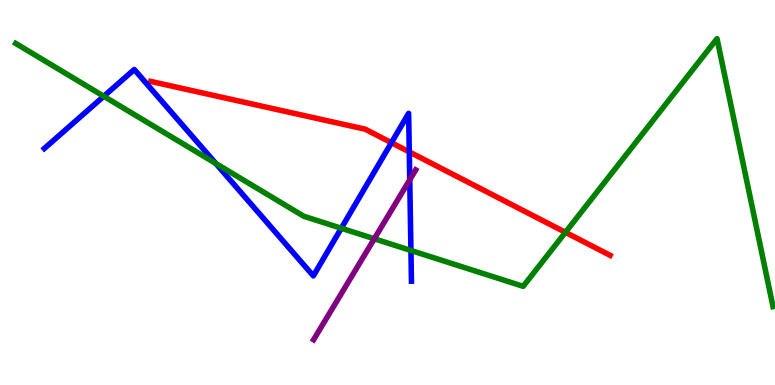[{'lines': ['blue', 'red'], 'intersections': [{'x': 5.05, 'y': 6.29}, {'x': 5.28, 'y': 6.05}]}, {'lines': ['green', 'red'], 'intersections': [{'x': 7.3, 'y': 3.97}]}, {'lines': ['purple', 'red'], 'intersections': []}, {'lines': ['blue', 'green'], 'intersections': [{'x': 1.34, 'y': 7.5}, {'x': 2.78, 'y': 5.75}, {'x': 4.4, 'y': 4.07}, {'x': 5.3, 'y': 3.49}]}, {'lines': ['blue', 'purple'], 'intersections': [{'x': 5.29, 'y': 5.33}]}, {'lines': ['green', 'purple'], 'intersections': [{'x': 4.83, 'y': 3.8}]}]